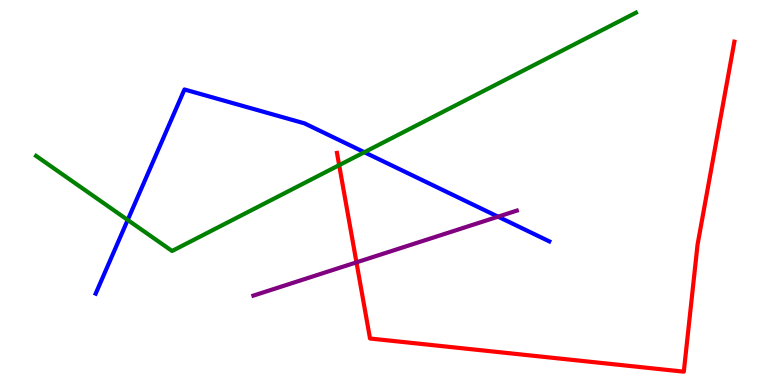[{'lines': ['blue', 'red'], 'intersections': []}, {'lines': ['green', 'red'], 'intersections': [{'x': 4.38, 'y': 5.71}]}, {'lines': ['purple', 'red'], 'intersections': [{'x': 4.6, 'y': 3.19}]}, {'lines': ['blue', 'green'], 'intersections': [{'x': 1.65, 'y': 4.29}, {'x': 4.7, 'y': 6.05}]}, {'lines': ['blue', 'purple'], 'intersections': [{'x': 6.43, 'y': 4.37}]}, {'lines': ['green', 'purple'], 'intersections': []}]